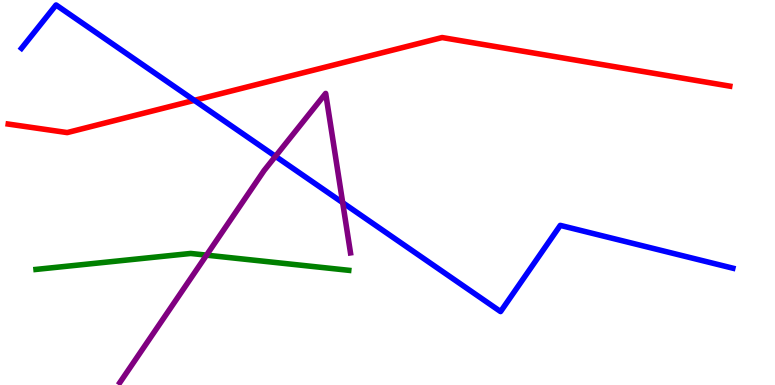[{'lines': ['blue', 'red'], 'intersections': [{'x': 2.51, 'y': 7.39}]}, {'lines': ['green', 'red'], 'intersections': []}, {'lines': ['purple', 'red'], 'intersections': []}, {'lines': ['blue', 'green'], 'intersections': []}, {'lines': ['blue', 'purple'], 'intersections': [{'x': 3.55, 'y': 5.94}, {'x': 4.42, 'y': 4.74}]}, {'lines': ['green', 'purple'], 'intersections': [{'x': 2.66, 'y': 3.37}]}]